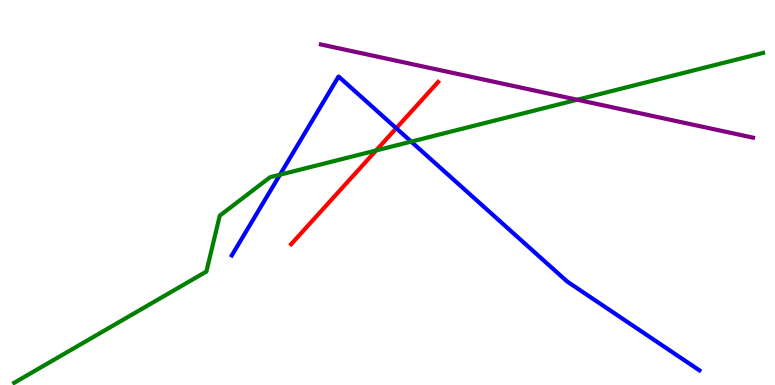[{'lines': ['blue', 'red'], 'intersections': [{'x': 5.11, 'y': 6.67}]}, {'lines': ['green', 'red'], 'intersections': [{'x': 4.85, 'y': 6.09}]}, {'lines': ['purple', 'red'], 'intersections': []}, {'lines': ['blue', 'green'], 'intersections': [{'x': 3.61, 'y': 5.46}, {'x': 5.31, 'y': 6.32}]}, {'lines': ['blue', 'purple'], 'intersections': []}, {'lines': ['green', 'purple'], 'intersections': [{'x': 7.45, 'y': 7.41}]}]